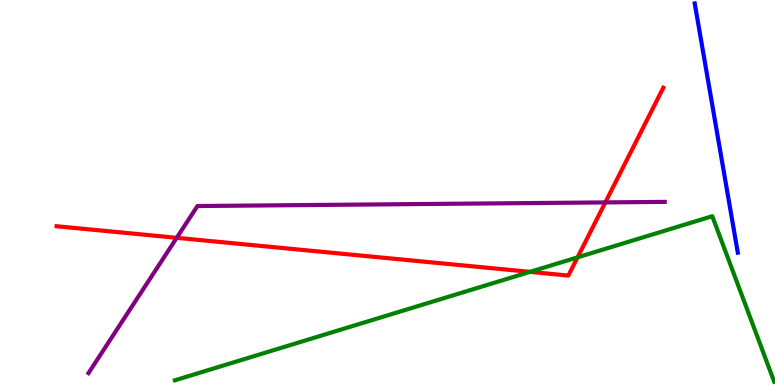[{'lines': ['blue', 'red'], 'intersections': []}, {'lines': ['green', 'red'], 'intersections': [{'x': 6.84, 'y': 2.94}, {'x': 7.45, 'y': 3.32}]}, {'lines': ['purple', 'red'], 'intersections': [{'x': 2.28, 'y': 3.82}, {'x': 7.81, 'y': 4.74}]}, {'lines': ['blue', 'green'], 'intersections': []}, {'lines': ['blue', 'purple'], 'intersections': []}, {'lines': ['green', 'purple'], 'intersections': []}]